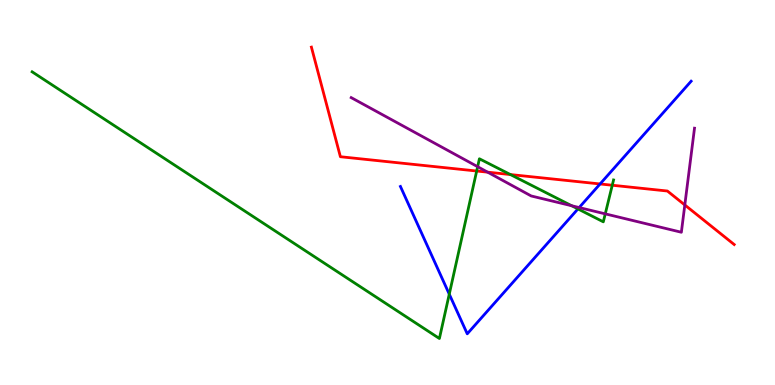[{'lines': ['blue', 'red'], 'intersections': [{'x': 7.74, 'y': 5.22}]}, {'lines': ['green', 'red'], 'intersections': [{'x': 6.15, 'y': 5.56}, {'x': 6.59, 'y': 5.47}, {'x': 7.9, 'y': 5.19}]}, {'lines': ['purple', 'red'], 'intersections': [{'x': 6.29, 'y': 5.53}, {'x': 8.84, 'y': 4.68}]}, {'lines': ['blue', 'green'], 'intersections': [{'x': 5.8, 'y': 2.36}, {'x': 7.46, 'y': 4.57}]}, {'lines': ['blue', 'purple'], 'intersections': [{'x': 7.47, 'y': 4.61}]}, {'lines': ['green', 'purple'], 'intersections': [{'x': 6.16, 'y': 5.67}, {'x': 7.38, 'y': 4.66}, {'x': 7.81, 'y': 4.45}]}]